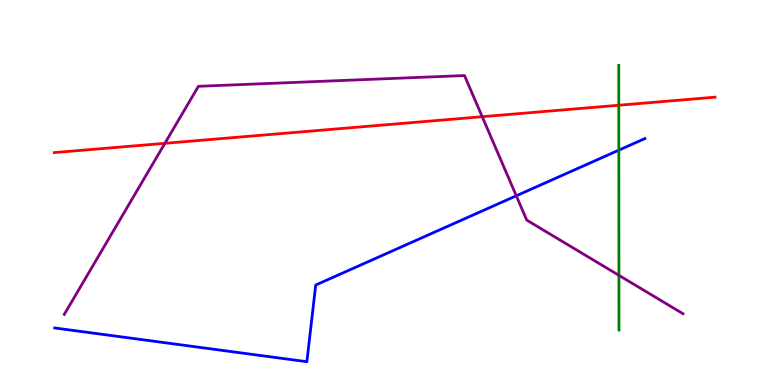[{'lines': ['blue', 'red'], 'intersections': []}, {'lines': ['green', 'red'], 'intersections': [{'x': 7.98, 'y': 7.27}]}, {'lines': ['purple', 'red'], 'intersections': [{'x': 2.13, 'y': 6.28}, {'x': 6.22, 'y': 6.97}]}, {'lines': ['blue', 'green'], 'intersections': [{'x': 7.98, 'y': 6.1}]}, {'lines': ['blue', 'purple'], 'intersections': [{'x': 6.66, 'y': 4.91}]}, {'lines': ['green', 'purple'], 'intersections': [{'x': 7.99, 'y': 2.85}]}]